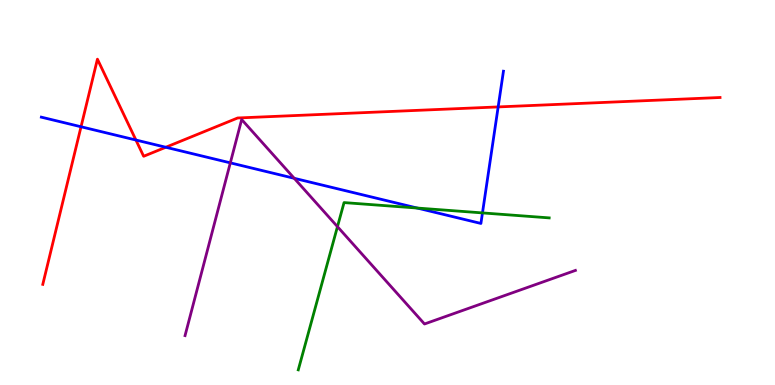[{'lines': ['blue', 'red'], 'intersections': [{'x': 1.05, 'y': 6.71}, {'x': 1.75, 'y': 6.36}, {'x': 2.14, 'y': 6.18}, {'x': 6.43, 'y': 7.22}]}, {'lines': ['green', 'red'], 'intersections': []}, {'lines': ['purple', 'red'], 'intersections': []}, {'lines': ['blue', 'green'], 'intersections': [{'x': 5.38, 'y': 4.6}, {'x': 6.23, 'y': 4.47}]}, {'lines': ['blue', 'purple'], 'intersections': [{'x': 2.97, 'y': 5.77}, {'x': 3.8, 'y': 5.37}]}, {'lines': ['green', 'purple'], 'intersections': [{'x': 4.35, 'y': 4.11}]}]